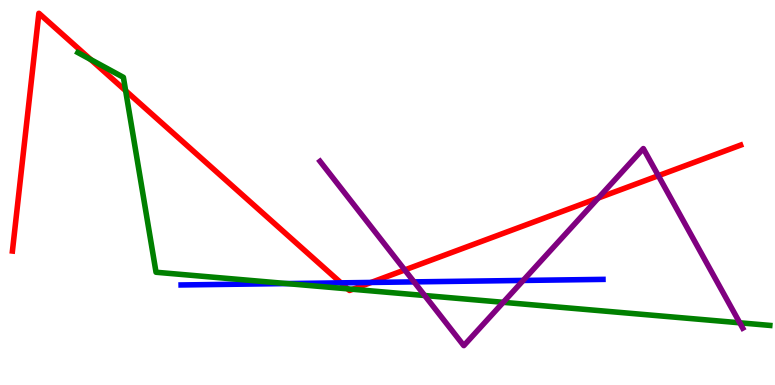[{'lines': ['blue', 'red'], 'intersections': [{'x': 4.4, 'y': 2.65}, {'x': 4.79, 'y': 2.66}]}, {'lines': ['green', 'red'], 'intersections': [{'x': 1.17, 'y': 8.45}, {'x': 1.62, 'y': 7.64}, {'x': 4.49, 'y': 2.5}, {'x': 4.55, 'y': 2.49}]}, {'lines': ['purple', 'red'], 'intersections': [{'x': 5.22, 'y': 2.99}, {'x': 7.72, 'y': 4.86}, {'x': 8.49, 'y': 5.44}]}, {'lines': ['blue', 'green'], 'intersections': [{'x': 3.7, 'y': 2.63}]}, {'lines': ['blue', 'purple'], 'intersections': [{'x': 5.34, 'y': 2.68}, {'x': 6.75, 'y': 2.72}]}, {'lines': ['green', 'purple'], 'intersections': [{'x': 5.48, 'y': 2.32}, {'x': 6.49, 'y': 2.15}, {'x': 9.55, 'y': 1.62}]}]